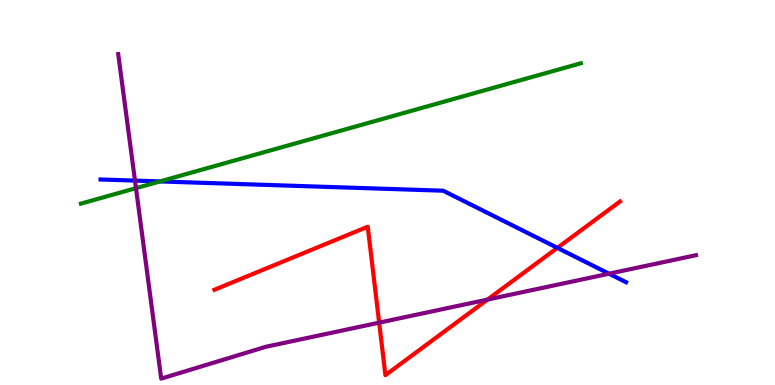[{'lines': ['blue', 'red'], 'intersections': [{'x': 7.19, 'y': 3.56}]}, {'lines': ['green', 'red'], 'intersections': []}, {'lines': ['purple', 'red'], 'intersections': [{'x': 4.89, 'y': 1.62}, {'x': 6.29, 'y': 2.22}]}, {'lines': ['blue', 'green'], 'intersections': [{'x': 2.06, 'y': 5.29}]}, {'lines': ['blue', 'purple'], 'intersections': [{'x': 1.74, 'y': 5.31}, {'x': 7.86, 'y': 2.89}]}, {'lines': ['green', 'purple'], 'intersections': [{'x': 1.75, 'y': 5.11}]}]